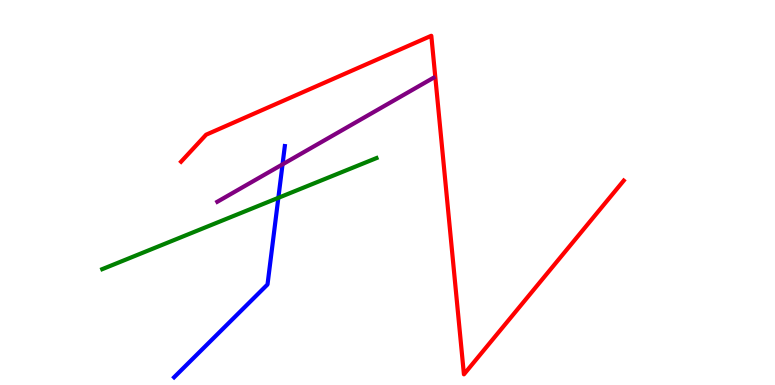[{'lines': ['blue', 'red'], 'intersections': []}, {'lines': ['green', 'red'], 'intersections': []}, {'lines': ['purple', 'red'], 'intersections': []}, {'lines': ['blue', 'green'], 'intersections': [{'x': 3.59, 'y': 4.86}]}, {'lines': ['blue', 'purple'], 'intersections': [{'x': 3.65, 'y': 5.73}]}, {'lines': ['green', 'purple'], 'intersections': []}]